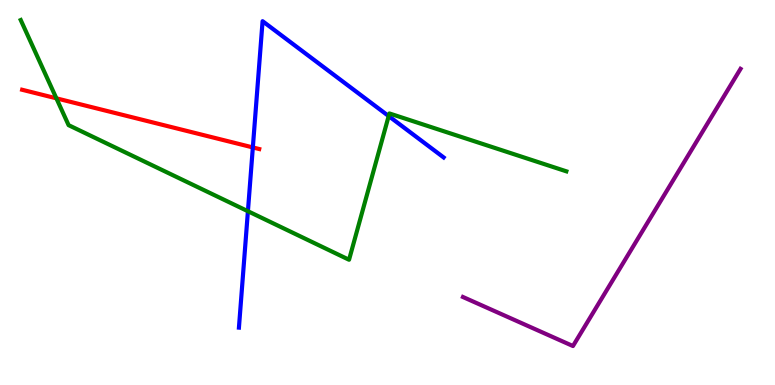[{'lines': ['blue', 'red'], 'intersections': [{'x': 3.26, 'y': 6.17}]}, {'lines': ['green', 'red'], 'intersections': [{'x': 0.728, 'y': 7.45}]}, {'lines': ['purple', 'red'], 'intersections': []}, {'lines': ['blue', 'green'], 'intersections': [{'x': 3.2, 'y': 4.51}, {'x': 5.02, 'y': 6.99}]}, {'lines': ['blue', 'purple'], 'intersections': []}, {'lines': ['green', 'purple'], 'intersections': []}]